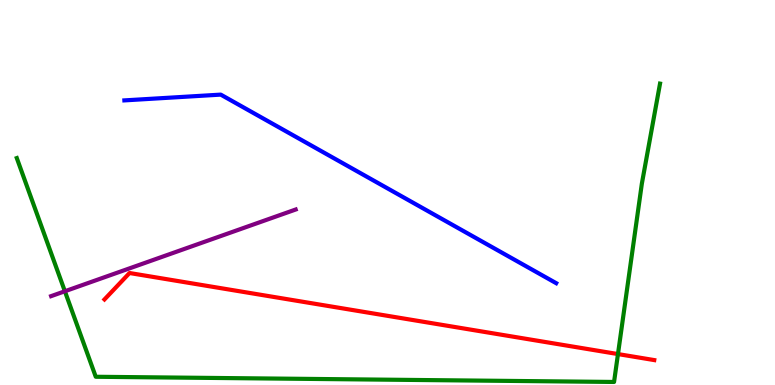[{'lines': ['blue', 'red'], 'intersections': []}, {'lines': ['green', 'red'], 'intersections': [{'x': 7.97, 'y': 0.803}]}, {'lines': ['purple', 'red'], 'intersections': []}, {'lines': ['blue', 'green'], 'intersections': []}, {'lines': ['blue', 'purple'], 'intersections': []}, {'lines': ['green', 'purple'], 'intersections': [{'x': 0.837, 'y': 2.43}]}]